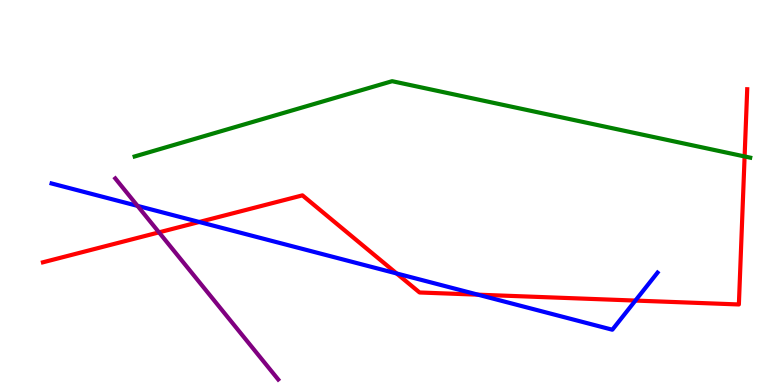[{'lines': ['blue', 'red'], 'intersections': [{'x': 2.57, 'y': 4.23}, {'x': 5.12, 'y': 2.9}, {'x': 6.17, 'y': 2.35}, {'x': 8.2, 'y': 2.19}]}, {'lines': ['green', 'red'], 'intersections': [{'x': 9.61, 'y': 5.94}]}, {'lines': ['purple', 'red'], 'intersections': [{'x': 2.05, 'y': 3.96}]}, {'lines': ['blue', 'green'], 'intersections': []}, {'lines': ['blue', 'purple'], 'intersections': [{'x': 1.77, 'y': 4.65}]}, {'lines': ['green', 'purple'], 'intersections': []}]